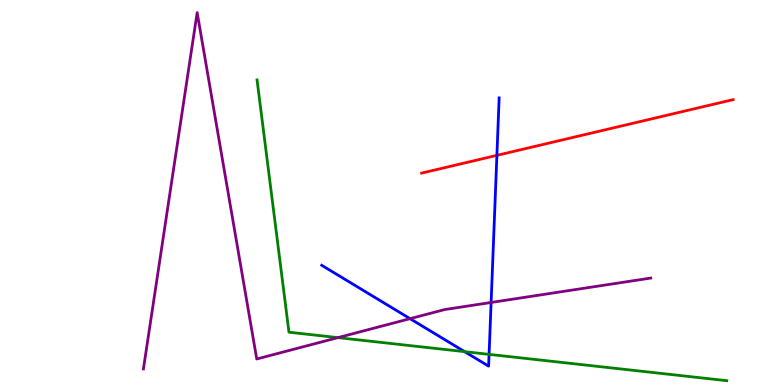[{'lines': ['blue', 'red'], 'intersections': [{'x': 6.41, 'y': 5.96}]}, {'lines': ['green', 'red'], 'intersections': []}, {'lines': ['purple', 'red'], 'intersections': []}, {'lines': ['blue', 'green'], 'intersections': [{'x': 6.0, 'y': 0.866}, {'x': 6.31, 'y': 0.796}]}, {'lines': ['blue', 'purple'], 'intersections': [{'x': 5.29, 'y': 1.72}, {'x': 6.34, 'y': 2.14}]}, {'lines': ['green', 'purple'], 'intersections': [{'x': 4.36, 'y': 1.23}]}]